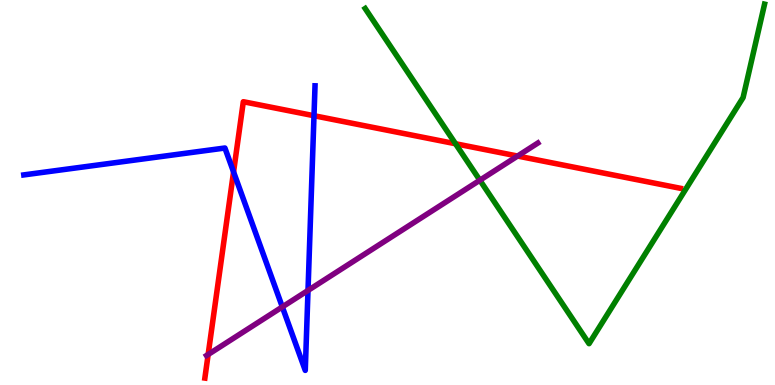[{'lines': ['blue', 'red'], 'intersections': [{'x': 3.01, 'y': 5.53}, {'x': 4.05, 'y': 6.99}]}, {'lines': ['green', 'red'], 'intersections': [{'x': 5.88, 'y': 6.27}]}, {'lines': ['purple', 'red'], 'intersections': [{'x': 2.69, 'y': 0.793}, {'x': 6.68, 'y': 5.95}]}, {'lines': ['blue', 'green'], 'intersections': []}, {'lines': ['blue', 'purple'], 'intersections': [{'x': 3.64, 'y': 2.03}, {'x': 3.97, 'y': 2.46}]}, {'lines': ['green', 'purple'], 'intersections': [{'x': 6.19, 'y': 5.32}]}]